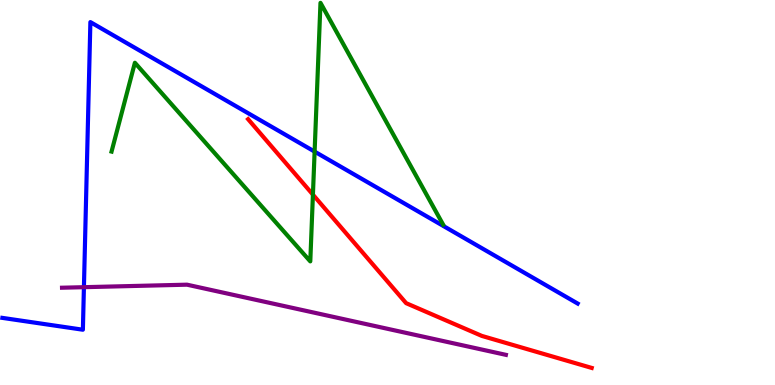[{'lines': ['blue', 'red'], 'intersections': []}, {'lines': ['green', 'red'], 'intersections': [{'x': 4.04, 'y': 4.94}]}, {'lines': ['purple', 'red'], 'intersections': []}, {'lines': ['blue', 'green'], 'intersections': [{'x': 4.06, 'y': 6.06}]}, {'lines': ['blue', 'purple'], 'intersections': [{'x': 1.08, 'y': 2.54}]}, {'lines': ['green', 'purple'], 'intersections': []}]